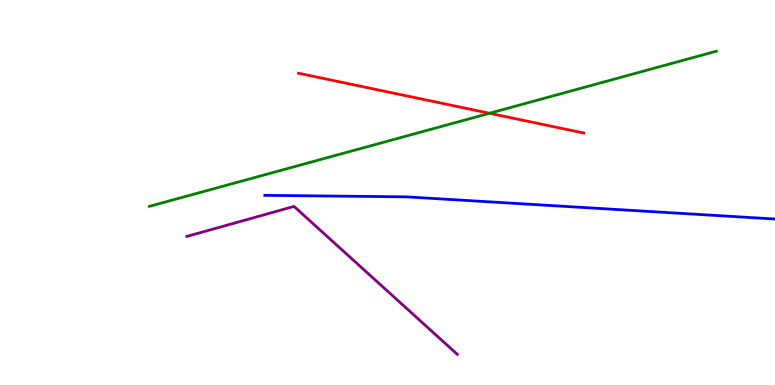[{'lines': ['blue', 'red'], 'intersections': []}, {'lines': ['green', 'red'], 'intersections': [{'x': 6.32, 'y': 7.06}]}, {'lines': ['purple', 'red'], 'intersections': []}, {'lines': ['blue', 'green'], 'intersections': []}, {'lines': ['blue', 'purple'], 'intersections': []}, {'lines': ['green', 'purple'], 'intersections': []}]